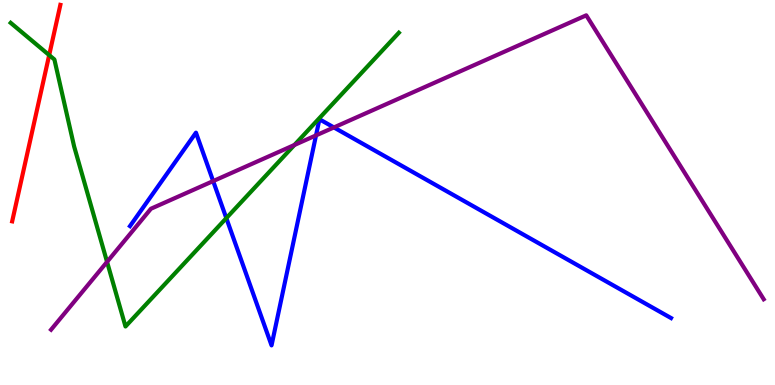[{'lines': ['blue', 'red'], 'intersections': []}, {'lines': ['green', 'red'], 'intersections': [{'x': 0.635, 'y': 8.57}]}, {'lines': ['purple', 'red'], 'intersections': []}, {'lines': ['blue', 'green'], 'intersections': [{'x': 2.92, 'y': 4.33}]}, {'lines': ['blue', 'purple'], 'intersections': [{'x': 2.75, 'y': 5.3}, {'x': 4.08, 'y': 6.48}, {'x': 4.31, 'y': 6.69}]}, {'lines': ['green', 'purple'], 'intersections': [{'x': 1.38, 'y': 3.2}, {'x': 3.8, 'y': 6.23}]}]